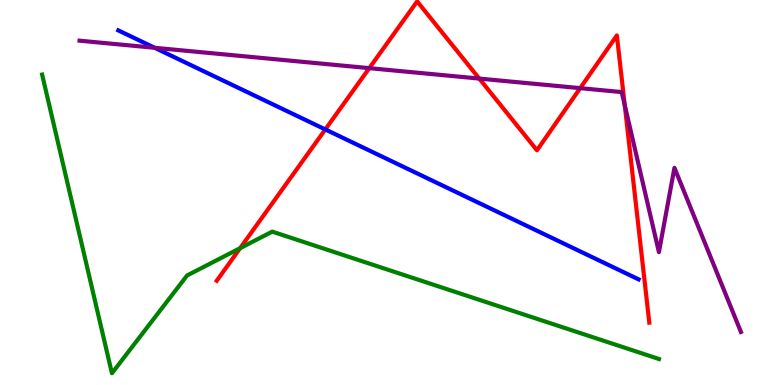[{'lines': ['blue', 'red'], 'intersections': [{'x': 4.2, 'y': 6.64}]}, {'lines': ['green', 'red'], 'intersections': [{'x': 3.1, 'y': 3.55}]}, {'lines': ['purple', 'red'], 'intersections': [{'x': 4.76, 'y': 8.23}, {'x': 6.18, 'y': 7.96}, {'x': 7.49, 'y': 7.71}, {'x': 8.06, 'y': 7.27}]}, {'lines': ['blue', 'green'], 'intersections': []}, {'lines': ['blue', 'purple'], 'intersections': [{'x': 2.0, 'y': 8.76}]}, {'lines': ['green', 'purple'], 'intersections': []}]